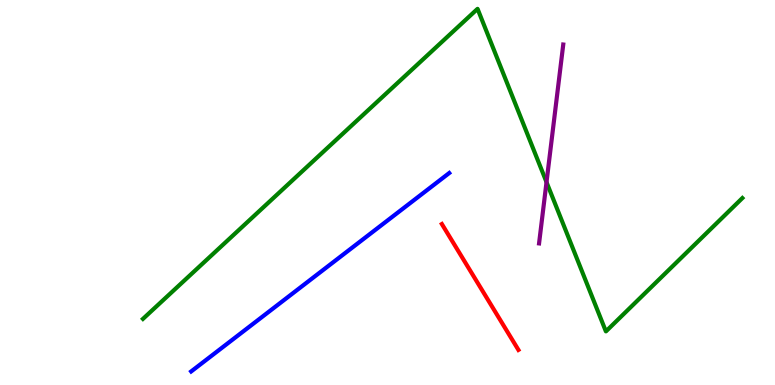[{'lines': ['blue', 'red'], 'intersections': []}, {'lines': ['green', 'red'], 'intersections': []}, {'lines': ['purple', 'red'], 'intersections': []}, {'lines': ['blue', 'green'], 'intersections': []}, {'lines': ['blue', 'purple'], 'intersections': []}, {'lines': ['green', 'purple'], 'intersections': [{'x': 7.05, 'y': 5.27}]}]